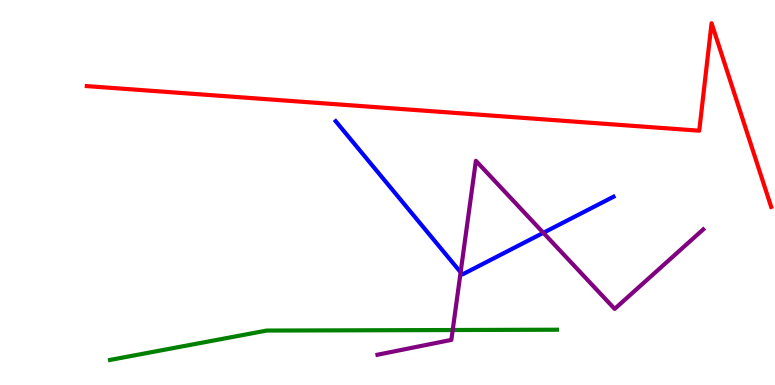[{'lines': ['blue', 'red'], 'intersections': []}, {'lines': ['green', 'red'], 'intersections': []}, {'lines': ['purple', 'red'], 'intersections': []}, {'lines': ['blue', 'green'], 'intersections': []}, {'lines': ['blue', 'purple'], 'intersections': [{'x': 5.94, 'y': 2.93}, {'x': 7.01, 'y': 3.95}]}, {'lines': ['green', 'purple'], 'intersections': [{'x': 5.84, 'y': 1.43}]}]